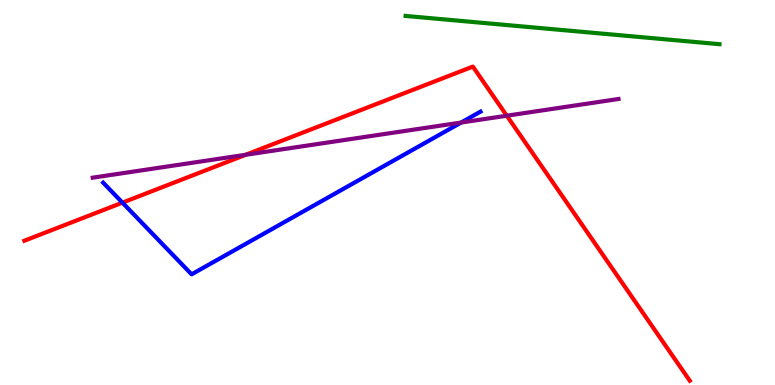[{'lines': ['blue', 'red'], 'intersections': [{'x': 1.58, 'y': 4.74}]}, {'lines': ['green', 'red'], 'intersections': []}, {'lines': ['purple', 'red'], 'intersections': [{'x': 3.17, 'y': 5.98}, {'x': 6.54, 'y': 6.99}]}, {'lines': ['blue', 'green'], 'intersections': []}, {'lines': ['blue', 'purple'], 'intersections': [{'x': 5.95, 'y': 6.82}]}, {'lines': ['green', 'purple'], 'intersections': []}]